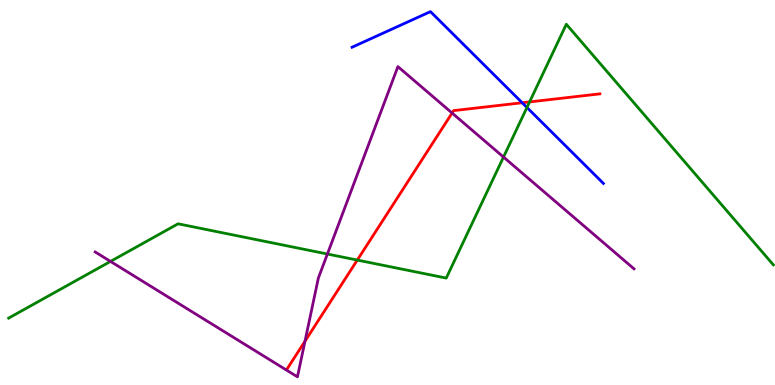[{'lines': ['blue', 'red'], 'intersections': [{'x': 6.74, 'y': 7.33}]}, {'lines': ['green', 'red'], 'intersections': [{'x': 4.61, 'y': 3.24}, {'x': 6.83, 'y': 7.35}]}, {'lines': ['purple', 'red'], 'intersections': [{'x': 3.94, 'y': 1.14}, {'x': 5.83, 'y': 7.06}]}, {'lines': ['blue', 'green'], 'intersections': [{'x': 6.8, 'y': 7.21}]}, {'lines': ['blue', 'purple'], 'intersections': []}, {'lines': ['green', 'purple'], 'intersections': [{'x': 1.43, 'y': 3.21}, {'x': 4.22, 'y': 3.4}, {'x': 6.5, 'y': 5.92}]}]